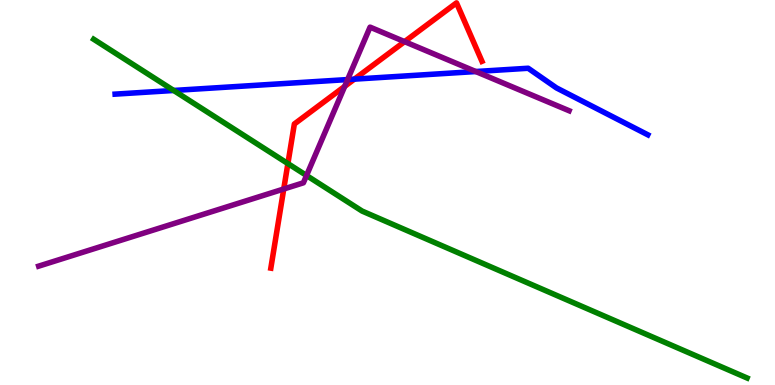[{'lines': ['blue', 'red'], 'intersections': [{'x': 4.57, 'y': 7.94}]}, {'lines': ['green', 'red'], 'intersections': [{'x': 3.71, 'y': 5.75}]}, {'lines': ['purple', 'red'], 'intersections': [{'x': 3.66, 'y': 5.09}, {'x': 4.45, 'y': 7.76}, {'x': 5.22, 'y': 8.92}]}, {'lines': ['blue', 'green'], 'intersections': [{'x': 2.24, 'y': 7.65}]}, {'lines': ['blue', 'purple'], 'intersections': [{'x': 4.49, 'y': 7.93}, {'x': 6.14, 'y': 8.14}]}, {'lines': ['green', 'purple'], 'intersections': [{'x': 3.96, 'y': 5.44}]}]